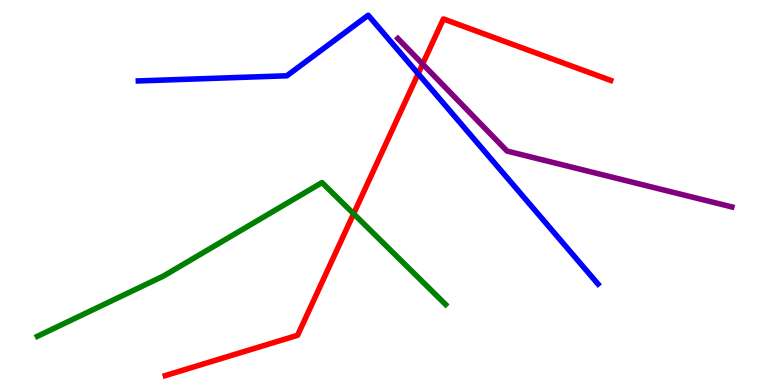[{'lines': ['blue', 'red'], 'intersections': [{'x': 5.4, 'y': 8.09}]}, {'lines': ['green', 'red'], 'intersections': [{'x': 4.56, 'y': 4.45}]}, {'lines': ['purple', 'red'], 'intersections': [{'x': 5.45, 'y': 8.34}]}, {'lines': ['blue', 'green'], 'intersections': []}, {'lines': ['blue', 'purple'], 'intersections': []}, {'lines': ['green', 'purple'], 'intersections': []}]